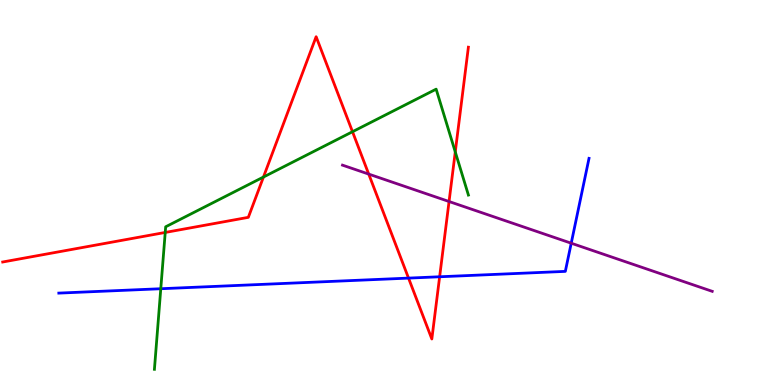[{'lines': ['blue', 'red'], 'intersections': [{'x': 5.27, 'y': 2.78}, {'x': 5.67, 'y': 2.81}]}, {'lines': ['green', 'red'], 'intersections': [{'x': 2.13, 'y': 3.96}, {'x': 3.4, 'y': 5.4}, {'x': 4.55, 'y': 6.58}, {'x': 5.87, 'y': 6.05}]}, {'lines': ['purple', 'red'], 'intersections': [{'x': 4.76, 'y': 5.48}, {'x': 5.79, 'y': 4.77}]}, {'lines': ['blue', 'green'], 'intersections': [{'x': 2.07, 'y': 2.5}]}, {'lines': ['blue', 'purple'], 'intersections': [{'x': 7.37, 'y': 3.68}]}, {'lines': ['green', 'purple'], 'intersections': []}]